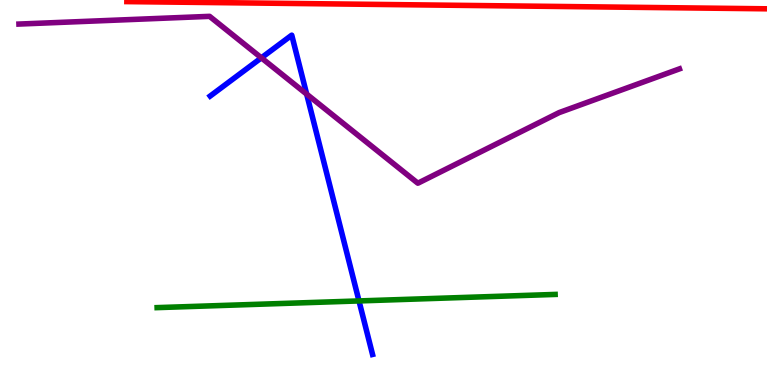[{'lines': ['blue', 'red'], 'intersections': []}, {'lines': ['green', 'red'], 'intersections': []}, {'lines': ['purple', 'red'], 'intersections': []}, {'lines': ['blue', 'green'], 'intersections': [{'x': 4.63, 'y': 2.18}]}, {'lines': ['blue', 'purple'], 'intersections': [{'x': 3.37, 'y': 8.5}, {'x': 3.96, 'y': 7.55}]}, {'lines': ['green', 'purple'], 'intersections': []}]